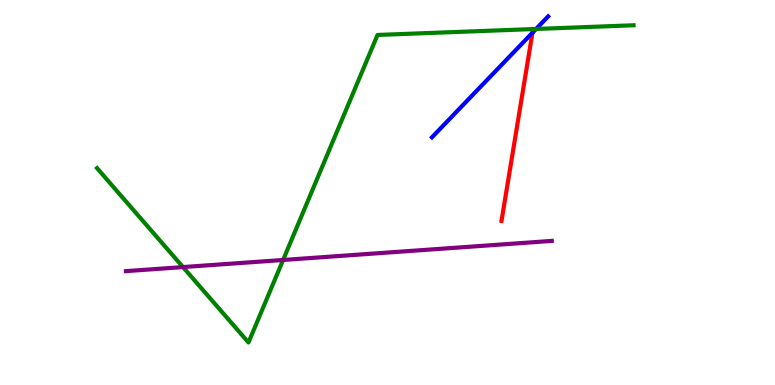[{'lines': ['blue', 'red'], 'intersections': [{'x': 6.87, 'y': 9.15}]}, {'lines': ['green', 'red'], 'intersections': []}, {'lines': ['purple', 'red'], 'intersections': []}, {'lines': ['blue', 'green'], 'intersections': [{'x': 6.92, 'y': 9.25}]}, {'lines': ['blue', 'purple'], 'intersections': []}, {'lines': ['green', 'purple'], 'intersections': [{'x': 2.36, 'y': 3.06}, {'x': 3.65, 'y': 3.25}]}]